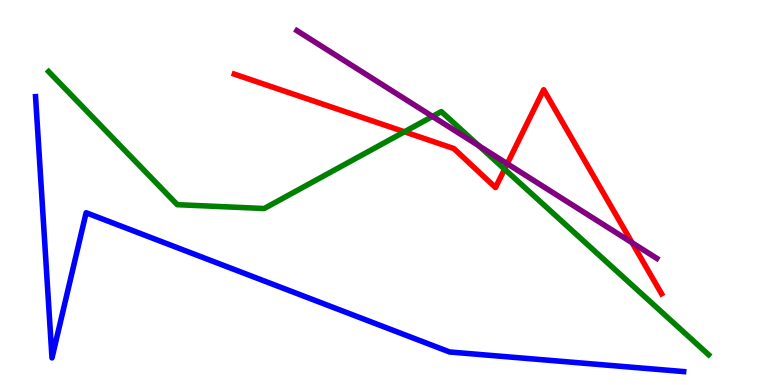[{'lines': ['blue', 'red'], 'intersections': []}, {'lines': ['green', 'red'], 'intersections': [{'x': 5.22, 'y': 6.58}, {'x': 6.51, 'y': 5.61}]}, {'lines': ['purple', 'red'], 'intersections': [{'x': 6.55, 'y': 5.75}, {'x': 8.16, 'y': 3.7}]}, {'lines': ['blue', 'green'], 'intersections': []}, {'lines': ['blue', 'purple'], 'intersections': []}, {'lines': ['green', 'purple'], 'intersections': [{'x': 5.58, 'y': 6.98}, {'x': 6.18, 'y': 6.21}]}]